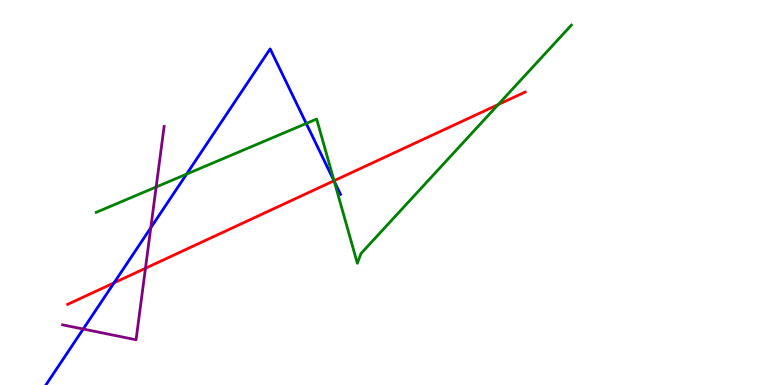[{'lines': ['blue', 'red'], 'intersections': [{'x': 1.47, 'y': 2.65}, {'x': 4.31, 'y': 5.3}]}, {'lines': ['green', 'red'], 'intersections': [{'x': 4.31, 'y': 5.31}, {'x': 6.43, 'y': 7.28}]}, {'lines': ['purple', 'red'], 'intersections': [{'x': 1.88, 'y': 3.03}]}, {'lines': ['blue', 'green'], 'intersections': [{'x': 2.41, 'y': 5.48}, {'x': 3.95, 'y': 6.79}, {'x': 4.31, 'y': 5.29}]}, {'lines': ['blue', 'purple'], 'intersections': [{'x': 1.07, 'y': 1.45}, {'x': 1.95, 'y': 4.08}]}, {'lines': ['green', 'purple'], 'intersections': [{'x': 2.01, 'y': 5.14}]}]